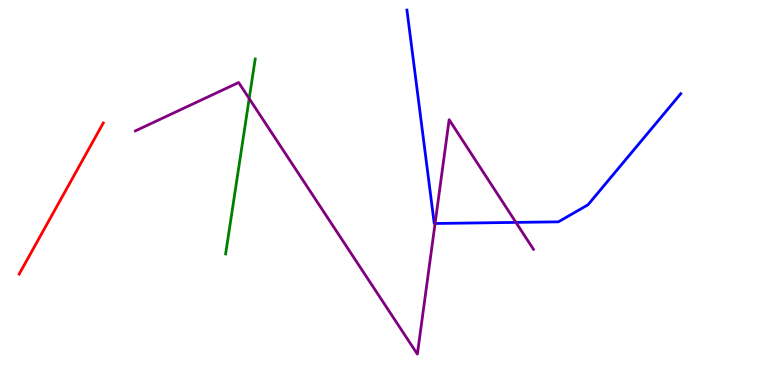[{'lines': ['blue', 'red'], 'intersections': []}, {'lines': ['green', 'red'], 'intersections': []}, {'lines': ['purple', 'red'], 'intersections': []}, {'lines': ['blue', 'green'], 'intersections': []}, {'lines': ['blue', 'purple'], 'intersections': [{'x': 5.61, 'y': 4.2}, {'x': 6.66, 'y': 4.22}]}, {'lines': ['green', 'purple'], 'intersections': [{'x': 3.22, 'y': 7.44}]}]